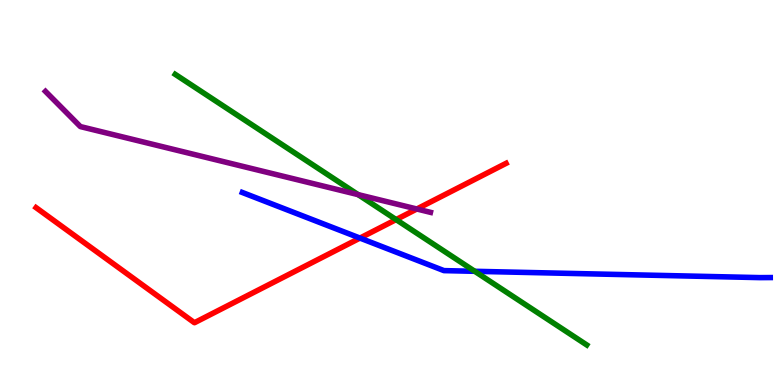[{'lines': ['blue', 'red'], 'intersections': [{'x': 4.64, 'y': 3.82}]}, {'lines': ['green', 'red'], 'intersections': [{'x': 5.11, 'y': 4.3}]}, {'lines': ['purple', 'red'], 'intersections': [{'x': 5.38, 'y': 4.57}]}, {'lines': ['blue', 'green'], 'intersections': [{'x': 6.13, 'y': 2.95}]}, {'lines': ['blue', 'purple'], 'intersections': []}, {'lines': ['green', 'purple'], 'intersections': [{'x': 4.62, 'y': 4.94}]}]